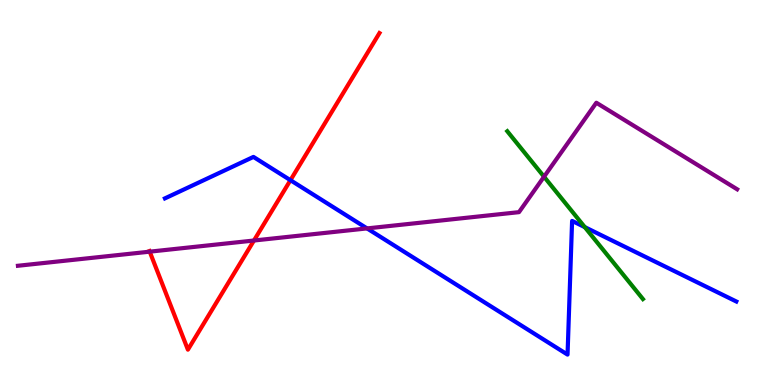[{'lines': ['blue', 'red'], 'intersections': [{'x': 3.75, 'y': 5.32}]}, {'lines': ['green', 'red'], 'intersections': []}, {'lines': ['purple', 'red'], 'intersections': [{'x': 1.93, 'y': 3.46}, {'x': 3.28, 'y': 3.75}]}, {'lines': ['blue', 'green'], 'intersections': [{'x': 7.55, 'y': 4.1}]}, {'lines': ['blue', 'purple'], 'intersections': [{'x': 4.74, 'y': 4.07}]}, {'lines': ['green', 'purple'], 'intersections': [{'x': 7.02, 'y': 5.41}]}]